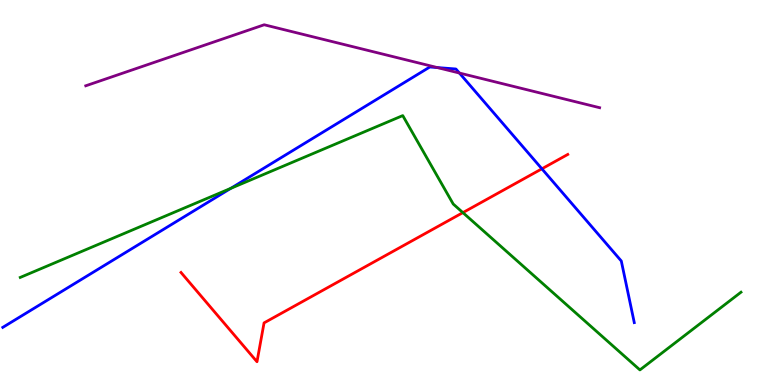[{'lines': ['blue', 'red'], 'intersections': [{'x': 6.99, 'y': 5.62}]}, {'lines': ['green', 'red'], 'intersections': [{'x': 5.97, 'y': 4.48}]}, {'lines': ['purple', 'red'], 'intersections': []}, {'lines': ['blue', 'green'], 'intersections': [{'x': 2.98, 'y': 5.11}]}, {'lines': ['blue', 'purple'], 'intersections': [{'x': 5.64, 'y': 8.25}, {'x': 5.93, 'y': 8.1}]}, {'lines': ['green', 'purple'], 'intersections': []}]